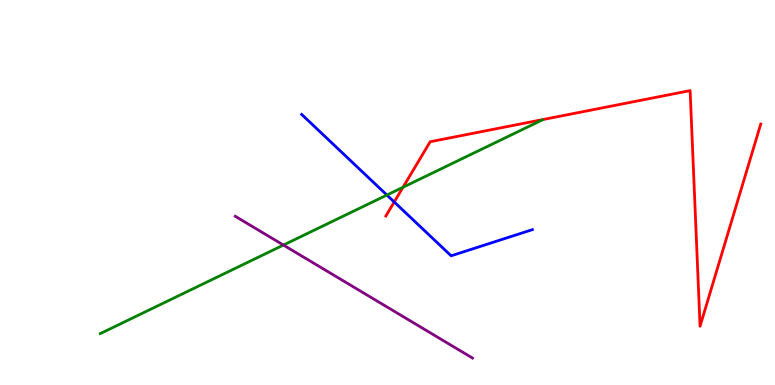[{'lines': ['blue', 'red'], 'intersections': [{'x': 5.09, 'y': 4.75}]}, {'lines': ['green', 'red'], 'intersections': [{'x': 5.2, 'y': 5.14}]}, {'lines': ['purple', 'red'], 'intersections': []}, {'lines': ['blue', 'green'], 'intersections': [{'x': 4.99, 'y': 4.93}]}, {'lines': ['blue', 'purple'], 'intersections': []}, {'lines': ['green', 'purple'], 'intersections': [{'x': 3.66, 'y': 3.63}]}]